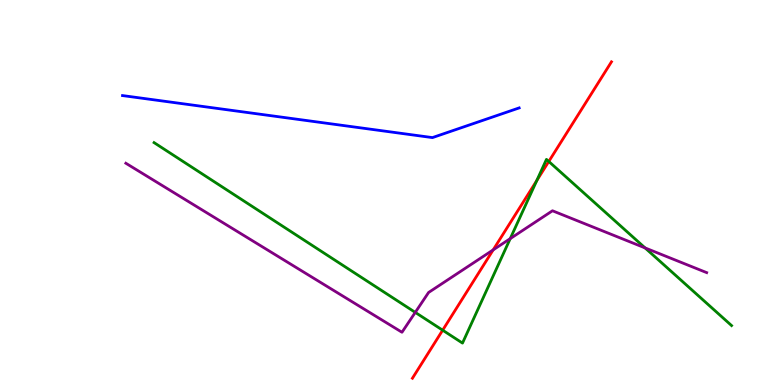[{'lines': ['blue', 'red'], 'intersections': []}, {'lines': ['green', 'red'], 'intersections': [{'x': 5.71, 'y': 1.42}, {'x': 6.93, 'y': 5.31}, {'x': 7.08, 'y': 5.81}]}, {'lines': ['purple', 'red'], 'intersections': [{'x': 6.36, 'y': 3.51}]}, {'lines': ['blue', 'green'], 'intersections': []}, {'lines': ['blue', 'purple'], 'intersections': []}, {'lines': ['green', 'purple'], 'intersections': [{'x': 5.36, 'y': 1.89}, {'x': 6.58, 'y': 3.8}, {'x': 8.32, 'y': 3.56}]}]